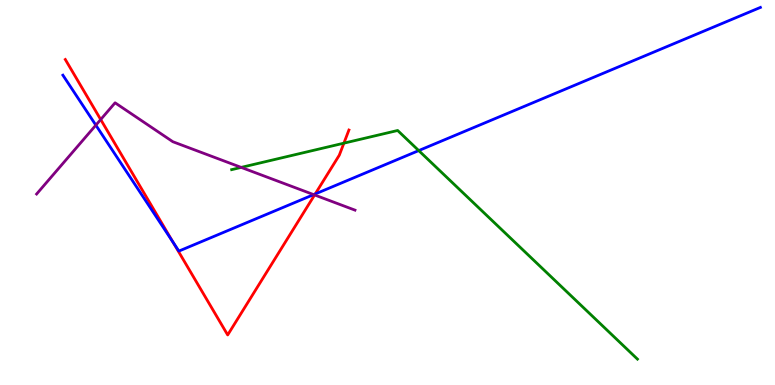[{'lines': ['blue', 'red'], 'intersections': [{'x': 2.23, 'y': 3.71}, {'x': 4.07, 'y': 4.96}]}, {'lines': ['green', 'red'], 'intersections': [{'x': 4.44, 'y': 6.28}]}, {'lines': ['purple', 'red'], 'intersections': [{'x': 1.3, 'y': 6.9}, {'x': 4.06, 'y': 4.94}]}, {'lines': ['blue', 'green'], 'intersections': [{'x': 5.4, 'y': 6.09}]}, {'lines': ['blue', 'purple'], 'intersections': [{'x': 1.24, 'y': 6.75}, {'x': 4.05, 'y': 4.95}]}, {'lines': ['green', 'purple'], 'intersections': [{'x': 3.11, 'y': 5.65}]}]